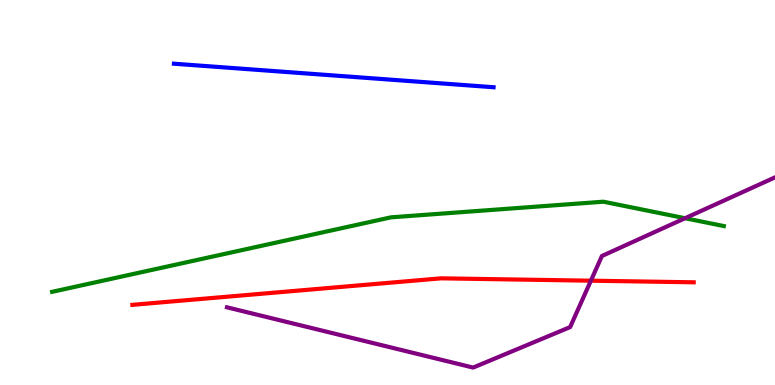[{'lines': ['blue', 'red'], 'intersections': []}, {'lines': ['green', 'red'], 'intersections': []}, {'lines': ['purple', 'red'], 'intersections': [{'x': 7.62, 'y': 2.71}]}, {'lines': ['blue', 'green'], 'intersections': []}, {'lines': ['blue', 'purple'], 'intersections': []}, {'lines': ['green', 'purple'], 'intersections': [{'x': 8.84, 'y': 4.33}]}]